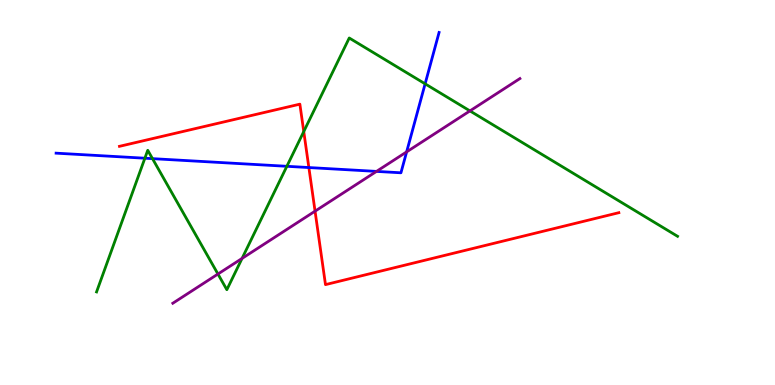[{'lines': ['blue', 'red'], 'intersections': [{'x': 3.99, 'y': 5.65}]}, {'lines': ['green', 'red'], 'intersections': [{'x': 3.92, 'y': 6.58}]}, {'lines': ['purple', 'red'], 'intersections': [{'x': 4.07, 'y': 4.52}]}, {'lines': ['blue', 'green'], 'intersections': [{'x': 1.87, 'y': 5.89}, {'x': 1.97, 'y': 5.88}, {'x': 3.7, 'y': 5.68}, {'x': 5.49, 'y': 7.82}]}, {'lines': ['blue', 'purple'], 'intersections': [{'x': 4.86, 'y': 5.55}, {'x': 5.25, 'y': 6.05}]}, {'lines': ['green', 'purple'], 'intersections': [{'x': 2.81, 'y': 2.88}, {'x': 3.12, 'y': 3.29}, {'x': 6.06, 'y': 7.12}]}]